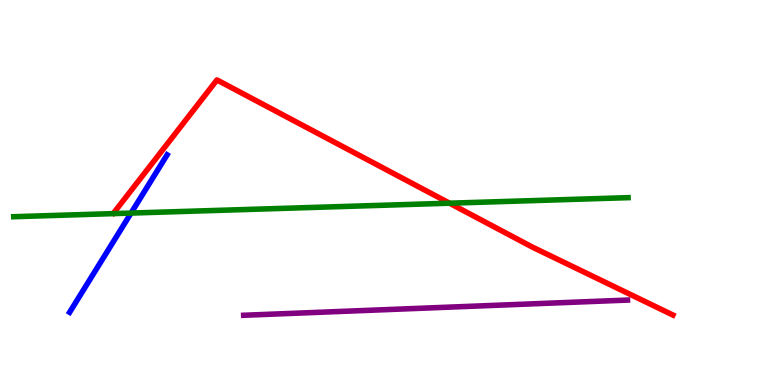[{'lines': ['blue', 'red'], 'intersections': []}, {'lines': ['green', 'red'], 'intersections': [{'x': 5.8, 'y': 4.72}]}, {'lines': ['purple', 'red'], 'intersections': []}, {'lines': ['blue', 'green'], 'intersections': [{'x': 1.69, 'y': 4.47}]}, {'lines': ['blue', 'purple'], 'intersections': []}, {'lines': ['green', 'purple'], 'intersections': []}]